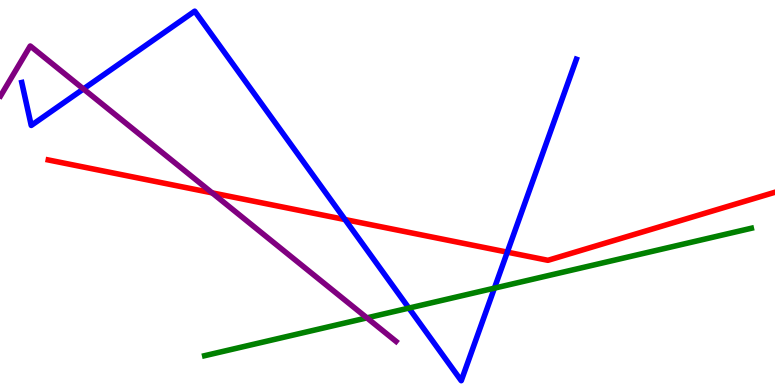[{'lines': ['blue', 'red'], 'intersections': [{'x': 4.45, 'y': 4.3}, {'x': 6.55, 'y': 3.45}]}, {'lines': ['green', 'red'], 'intersections': []}, {'lines': ['purple', 'red'], 'intersections': [{'x': 2.74, 'y': 4.99}]}, {'lines': ['blue', 'green'], 'intersections': [{'x': 5.28, 'y': 2.0}, {'x': 6.38, 'y': 2.52}]}, {'lines': ['blue', 'purple'], 'intersections': [{'x': 1.08, 'y': 7.69}]}, {'lines': ['green', 'purple'], 'intersections': [{'x': 4.73, 'y': 1.74}]}]